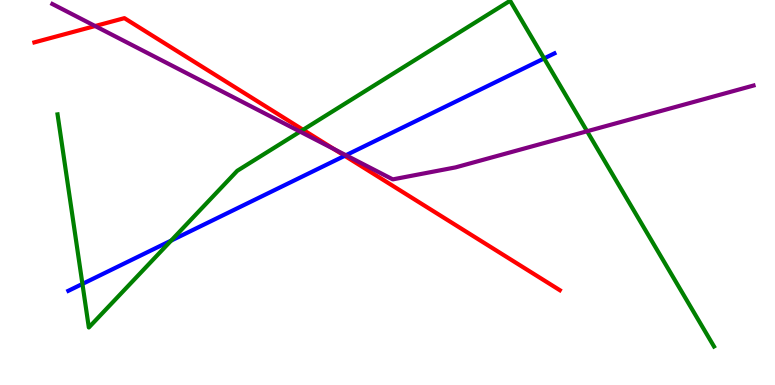[{'lines': ['blue', 'red'], 'intersections': [{'x': 4.45, 'y': 5.95}]}, {'lines': ['green', 'red'], 'intersections': [{'x': 3.91, 'y': 6.63}]}, {'lines': ['purple', 'red'], 'intersections': [{'x': 1.23, 'y': 9.32}, {'x': 4.31, 'y': 6.13}]}, {'lines': ['blue', 'green'], 'intersections': [{'x': 1.06, 'y': 2.63}, {'x': 2.21, 'y': 3.75}, {'x': 7.02, 'y': 8.48}]}, {'lines': ['blue', 'purple'], 'intersections': [{'x': 4.46, 'y': 5.97}]}, {'lines': ['green', 'purple'], 'intersections': [{'x': 3.87, 'y': 6.58}, {'x': 7.58, 'y': 6.59}]}]